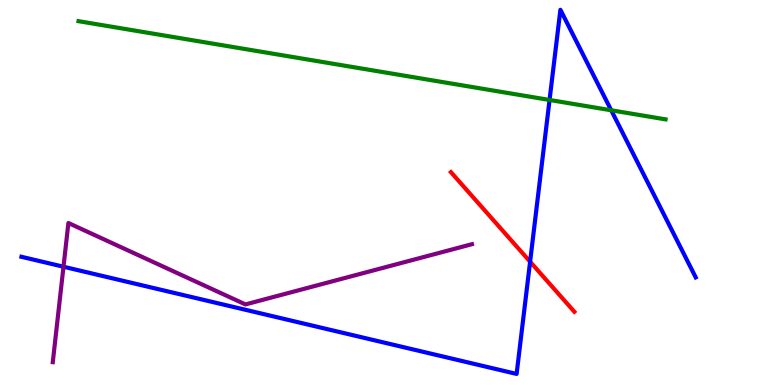[{'lines': ['blue', 'red'], 'intersections': [{'x': 6.84, 'y': 3.2}]}, {'lines': ['green', 'red'], 'intersections': []}, {'lines': ['purple', 'red'], 'intersections': []}, {'lines': ['blue', 'green'], 'intersections': [{'x': 7.09, 'y': 7.4}, {'x': 7.89, 'y': 7.14}]}, {'lines': ['blue', 'purple'], 'intersections': [{'x': 0.819, 'y': 3.07}]}, {'lines': ['green', 'purple'], 'intersections': []}]